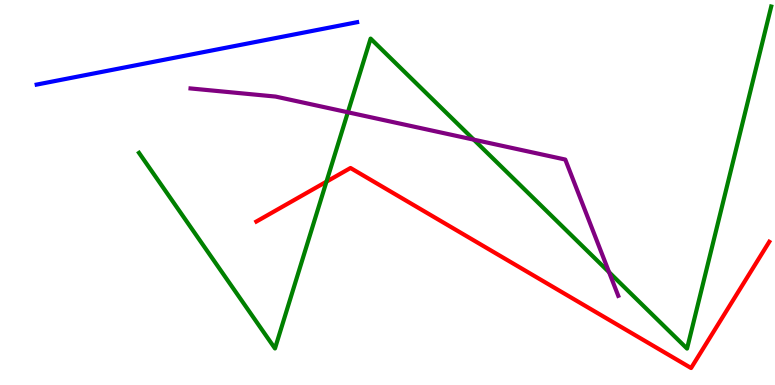[{'lines': ['blue', 'red'], 'intersections': []}, {'lines': ['green', 'red'], 'intersections': [{'x': 4.21, 'y': 5.28}]}, {'lines': ['purple', 'red'], 'intersections': []}, {'lines': ['blue', 'green'], 'intersections': []}, {'lines': ['blue', 'purple'], 'intersections': []}, {'lines': ['green', 'purple'], 'intersections': [{'x': 4.49, 'y': 7.08}, {'x': 6.11, 'y': 6.37}, {'x': 7.86, 'y': 2.93}]}]